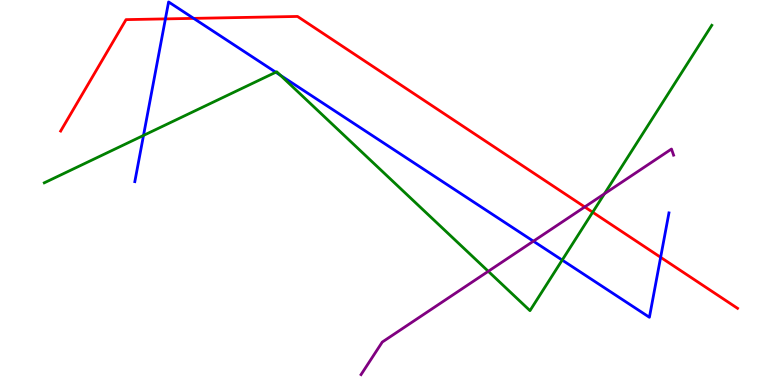[{'lines': ['blue', 'red'], 'intersections': [{'x': 2.13, 'y': 9.51}, {'x': 2.5, 'y': 9.52}, {'x': 8.52, 'y': 3.32}]}, {'lines': ['green', 'red'], 'intersections': [{'x': 7.65, 'y': 4.49}]}, {'lines': ['purple', 'red'], 'intersections': [{'x': 7.54, 'y': 4.62}]}, {'lines': ['blue', 'green'], 'intersections': [{'x': 1.85, 'y': 6.48}, {'x': 3.56, 'y': 8.12}, {'x': 3.62, 'y': 8.05}, {'x': 7.25, 'y': 3.24}]}, {'lines': ['blue', 'purple'], 'intersections': [{'x': 6.88, 'y': 3.74}]}, {'lines': ['green', 'purple'], 'intersections': [{'x': 6.3, 'y': 2.95}, {'x': 7.8, 'y': 4.97}]}]